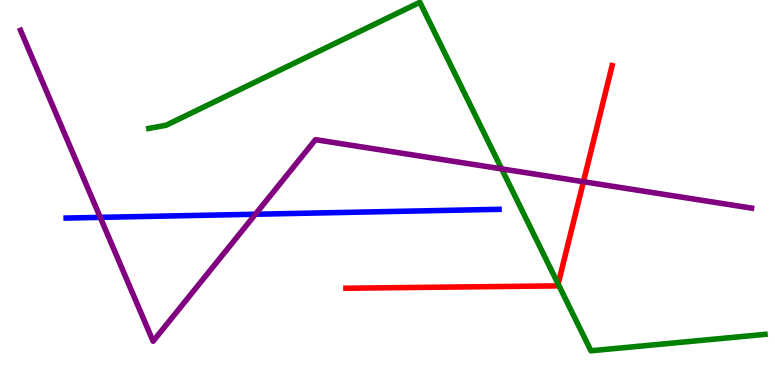[{'lines': ['blue', 'red'], 'intersections': []}, {'lines': ['green', 'red'], 'intersections': [{'x': 7.2, 'y': 2.62}]}, {'lines': ['purple', 'red'], 'intersections': [{'x': 7.53, 'y': 5.28}]}, {'lines': ['blue', 'green'], 'intersections': []}, {'lines': ['blue', 'purple'], 'intersections': [{'x': 1.29, 'y': 4.35}, {'x': 3.3, 'y': 4.44}]}, {'lines': ['green', 'purple'], 'intersections': [{'x': 6.47, 'y': 5.61}]}]